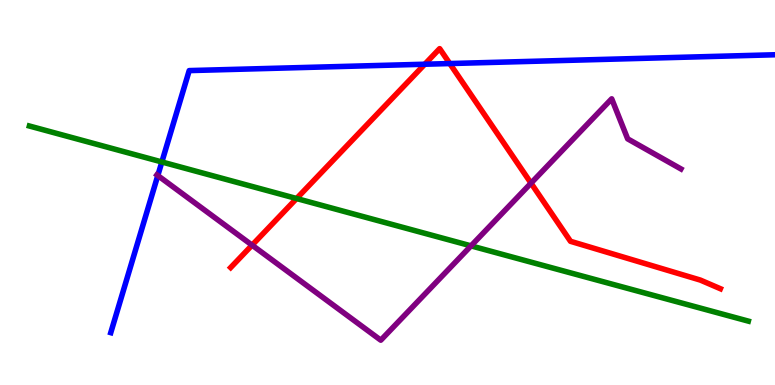[{'lines': ['blue', 'red'], 'intersections': [{'x': 5.48, 'y': 8.33}, {'x': 5.8, 'y': 8.35}]}, {'lines': ['green', 'red'], 'intersections': [{'x': 3.83, 'y': 4.84}]}, {'lines': ['purple', 'red'], 'intersections': [{'x': 3.25, 'y': 3.63}, {'x': 6.85, 'y': 5.24}]}, {'lines': ['blue', 'green'], 'intersections': [{'x': 2.09, 'y': 5.79}]}, {'lines': ['blue', 'purple'], 'intersections': [{'x': 2.04, 'y': 5.44}]}, {'lines': ['green', 'purple'], 'intersections': [{'x': 6.08, 'y': 3.61}]}]